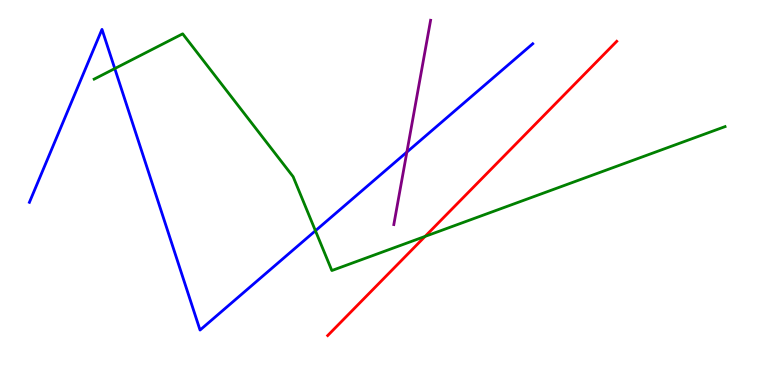[{'lines': ['blue', 'red'], 'intersections': []}, {'lines': ['green', 'red'], 'intersections': [{'x': 5.49, 'y': 3.86}]}, {'lines': ['purple', 'red'], 'intersections': []}, {'lines': ['blue', 'green'], 'intersections': [{'x': 1.48, 'y': 8.22}, {'x': 4.07, 'y': 4.01}]}, {'lines': ['blue', 'purple'], 'intersections': [{'x': 5.25, 'y': 6.05}]}, {'lines': ['green', 'purple'], 'intersections': []}]